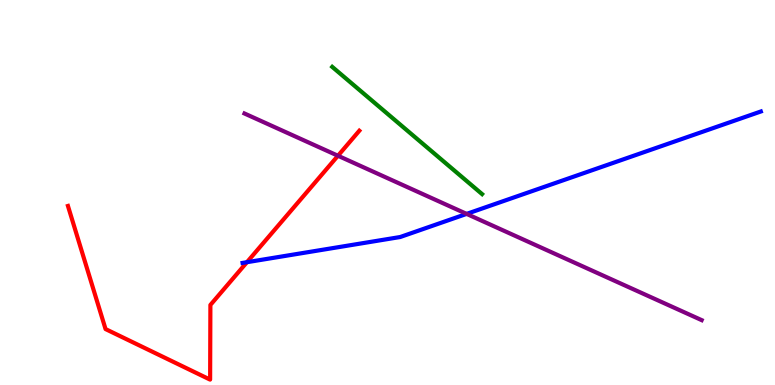[{'lines': ['blue', 'red'], 'intersections': [{'x': 3.19, 'y': 3.19}]}, {'lines': ['green', 'red'], 'intersections': []}, {'lines': ['purple', 'red'], 'intersections': [{'x': 4.36, 'y': 5.95}]}, {'lines': ['blue', 'green'], 'intersections': []}, {'lines': ['blue', 'purple'], 'intersections': [{'x': 6.02, 'y': 4.44}]}, {'lines': ['green', 'purple'], 'intersections': []}]